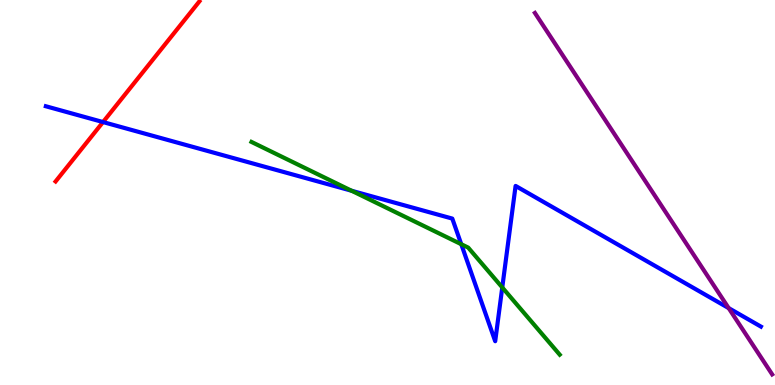[{'lines': ['blue', 'red'], 'intersections': [{'x': 1.33, 'y': 6.83}]}, {'lines': ['green', 'red'], 'intersections': []}, {'lines': ['purple', 'red'], 'intersections': []}, {'lines': ['blue', 'green'], 'intersections': [{'x': 4.54, 'y': 5.05}, {'x': 5.95, 'y': 3.66}, {'x': 6.48, 'y': 2.53}]}, {'lines': ['blue', 'purple'], 'intersections': [{'x': 9.4, 'y': 2.0}]}, {'lines': ['green', 'purple'], 'intersections': []}]